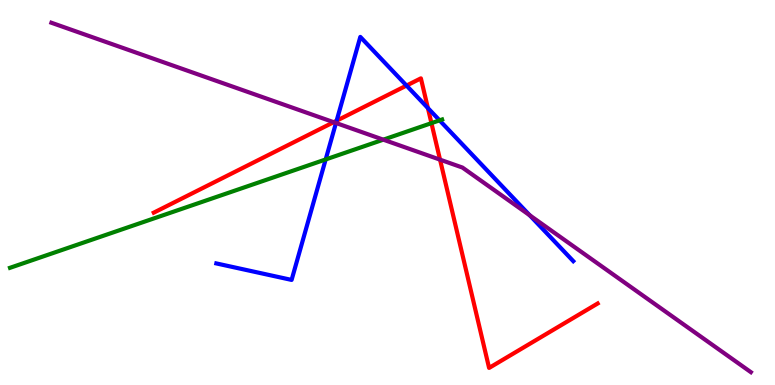[{'lines': ['blue', 'red'], 'intersections': [{'x': 4.34, 'y': 6.86}, {'x': 5.25, 'y': 7.78}, {'x': 5.52, 'y': 7.19}]}, {'lines': ['green', 'red'], 'intersections': [{'x': 5.57, 'y': 6.8}]}, {'lines': ['purple', 'red'], 'intersections': [{'x': 4.31, 'y': 6.83}, {'x': 5.68, 'y': 5.85}]}, {'lines': ['blue', 'green'], 'intersections': [{'x': 4.2, 'y': 5.86}, {'x': 5.67, 'y': 6.87}]}, {'lines': ['blue', 'purple'], 'intersections': [{'x': 4.34, 'y': 6.81}, {'x': 6.83, 'y': 4.41}]}, {'lines': ['green', 'purple'], 'intersections': [{'x': 4.95, 'y': 6.37}]}]